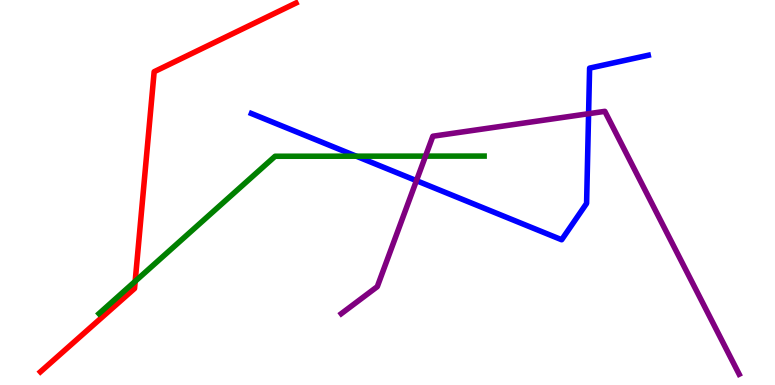[{'lines': ['blue', 'red'], 'intersections': []}, {'lines': ['green', 'red'], 'intersections': [{'x': 1.74, 'y': 2.69}]}, {'lines': ['purple', 'red'], 'intersections': []}, {'lines': ['blue', 'green'], 'intersections': [{'x': 4.6, 'y': 5.94}]}, {'lines': ['blue', 'purple'], 'intersections': [{'x': 5.37, 'y': 5.31}, {'x': 7.59, 'y': 7.05}]}, {'lines': ['green', 'purple'], 'intersections': [{'x': 5.49, 'y': 5.94}]}]